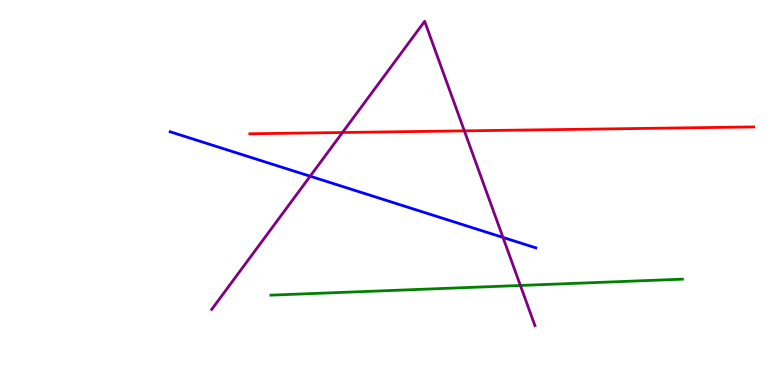[{'lines': ['blue', 'red'], 'intersections': []}, {'lines': ['green', 'red'], 'intersections': []}, {'lines': ['purple', 'red'], 'intersections': [{'x': 4.42, 'y': 6.56}, {'x': 5.99, 'y': 6.6}]}, {'lines': ['blue', 'green'], 'intersections': []}, {'lines': ['blue', 'purple'], 'intersections': [{'x': 4.0, 'y': 5.42}, {'x': 6.49, 'y': 3.83}]}, {'lines': ['green', 'purple'], 'intersections': [{'x': 6.71, 'y': 2.59}]}]